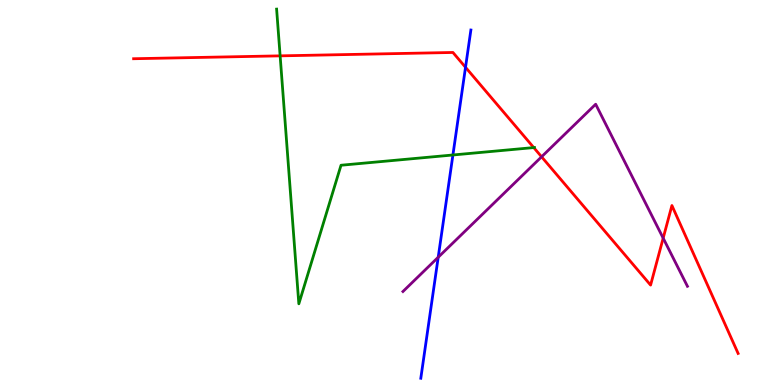[{'lines': ['blue', 'red'], 'intersections': [{'x': 6.01, 'y': 8.25}]}, {'lines': ['green', 'red'], 'intersections': [{'x': 3.61, 'y': 8.55}, {'x': 6.89, 'y': 6.17}]}, {'lines': ['purple', 'red'], 'intersections': [{'x': 6.99, 'y': 5.93}, {'x': 8.56, 'y': 3.81}]}, {'lines': ['blue', 'green'], 'intersections': [{'x': 5.84, 'y': 5.97}]}, {'lines': ['blue', 'purple'], 'intersections': [{'x': 5.65, 'y': 3.32}]}, {'lines': ['green', 'purple'], 'intersections': []}]